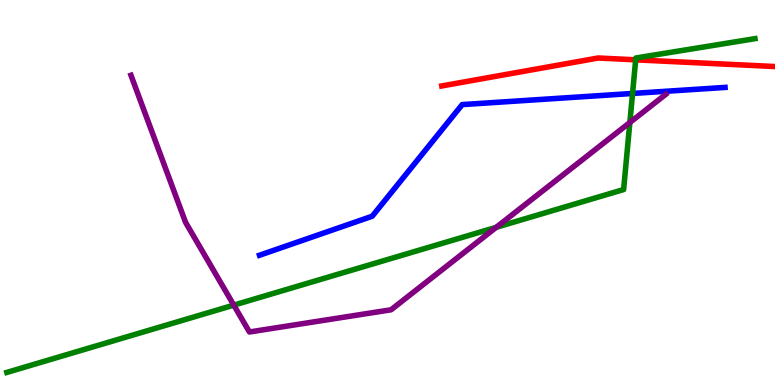[{'lines': ['blue', 'red'], 'intersections': []}, {'lines': ['green', 'red'], 'intersections': [{'x': 8.2, 'y': 8.45}]}, {'lines': ['purple', 'red'], 'intersections': []}, {'lines': ['blue', 'green'], 'intersections': [{'x': 8.16, 'y': 7.57}]}, {'lines': ['blue', 'purple'], 'intersections': []}, {'lines': ['green', 'purple'], 'intersections': [{'x': 3.02, 'y': 2.07}, {'x': 6.4, 'y': 4.1}, {'x': 8.13, 'y': 6.82}]}]